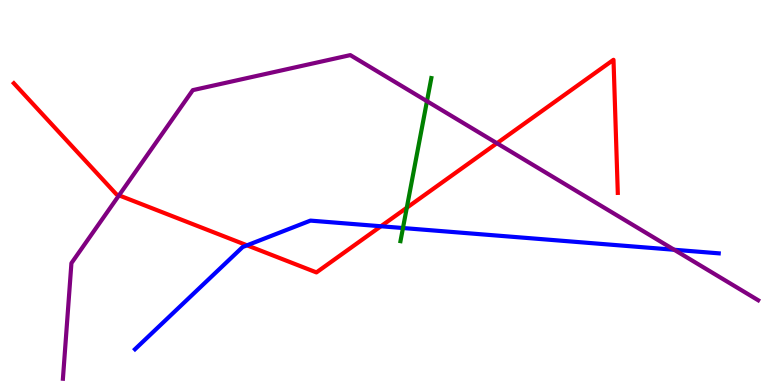[{'lines': ['blue', 'red'], 'intersections': [{'x': 3.19, 'y': 3.63}, {'x': 4.92, 'y': 4.12}]}, {'lines': ['green', 'red'], 'intersections': [{'x': 5.25, 'y': 4.6}]}, {'lines': ['purple', 'red'], 'intersections': [{'x': 1.54, 'y': 4.93}, {'x': 6.41, 'y': 6.28}]}, {'lines': ['blue', 'green'], 'intersections': [{'x': 5.2, 'y': 4.08}]}, {'lines': ['blue', 'purple'], 'intersections': [{'x': 8.7, 'y': 3.51}]}, {'lines': ['green', 'purple'], 'intersections': [{'x': 5.51, 'y': 7.37}]}]